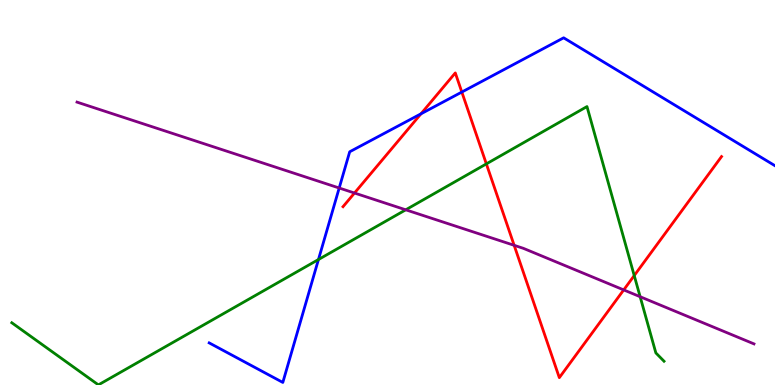[{'lines': ['blue', 'red'], 'intersections': [{'x': 5.43, 'y': 7.04}, {'x': 5.96, 'y': 7.61}]}, {'lines': ['green', 'red'], 'intersections': [{'x': 6.28, 'y': 5.74}, {'x': 8.18, 'y': 2.84}]}, {'lines': ['purple', 'red'], 'intersections': [{'x': 4.57, 'y': 4.99}, {'x': 6.63, 'y': 3.63}, {'x': 8.05, 'y': 2.47}]}, {'lines': ['blue', 'green'], 'intersections': [{'x': 4.11, 'y': 3.26}]}, {'lines': ['blue', 'purple'], 'intersections': [{'x': 4.38, 'y': 5.12}]}, {'lines': ['green', 'purple'], 'intersections': [{'x': 5.24, 'y': 4.55}, {'x': 8.26, 'y': 2.29}]}]